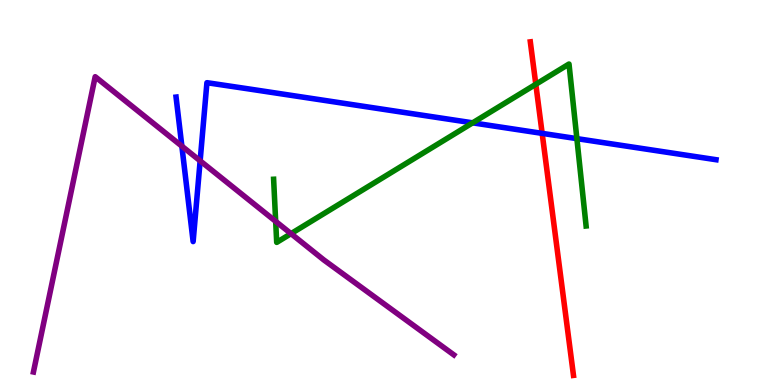[{'lines': ['blue', 'red'], 'intersections': [{'x': 7.0, 'y': 6.54}]}, {'lines': ['green', 'red'], 'intersections': [{'x': 6.91, 'y': 7.81}]}, {'lines': ['purple', 'red'], 'intersections': []}, {'lines': ['blue', 'green'], 'intersections': [{'x': 6.1, 'y': 6.81}, {'x': 7.44, 'y': 6.4}]}, {'lines': ['blue', 'purple'], 'intersections': [{'x': 2.35, 'y': 6.2}, {'x': 2.58, 'y': 5.82}]}, {'lines': ['green', 'purple'], 'intersections': [{'x': 3.56, 'y': 4.25}, {'x': 3.76, 'y': 3.93}]}]